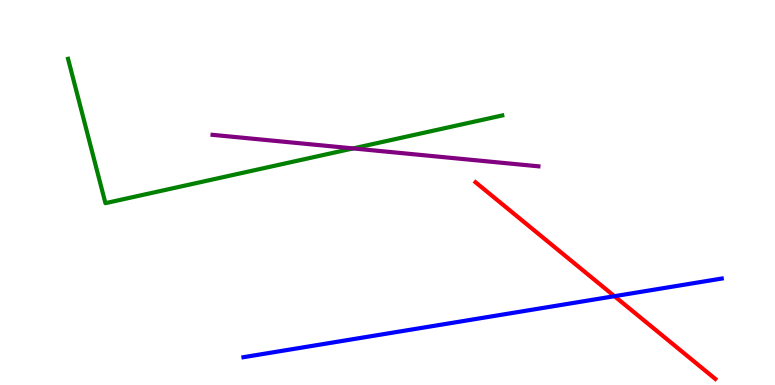[{'lines': ['blue', 'red'], 'intersections': [{'x': 7.93, 'y': 2.31}]}, {'lines': ['green', 'red'], 'intersections': []}, {'lines': ['purple', 'red'], 'intersections': []}, {'lines': ['blue', 'green'], 'intersections': []}, {'lines': ['blue', 'purple'], 'intersections': []}, {'lines': ['green', 'purple'], 'intersections': [{'x': 4.56, 'y': 6.15}]}]